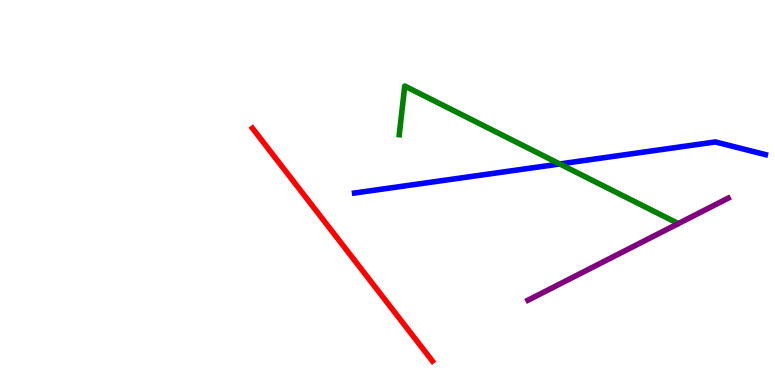[{'lines': ['blue', 'red'], 'intersections': []}, {'lines': ['green', 'red'], 'intersections': []}, {'lines': ['purple', 'red'], 'intersections': []}, {'lines': ['blue', 'green'], 'intersections': [{'x': 7.22, 'y': 5.74}]}, {'lines': ['blue', 'purple'], 'intersections': []}, {'lines': ['green', 'purple'], 'intersections': []}]